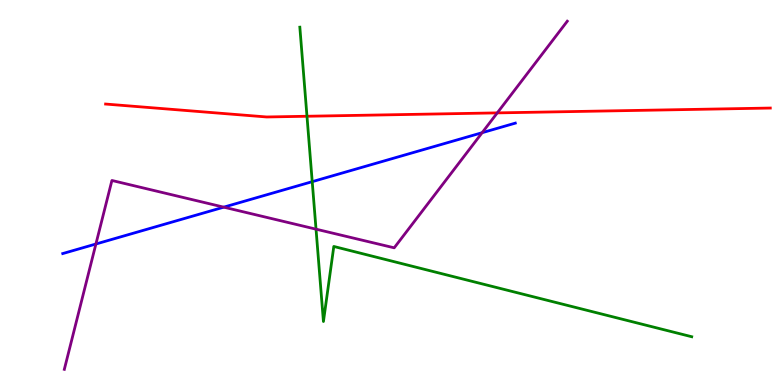[{'lines': ['blue', 'red'], 'intersections': []}, {'lines': ['green', 'red'], 'intersections': [{'x': 3.96, 'y': 6.98}]}, {'lines': ['purple', 'red'], 'intersections': [{'x': 6.42, 'y': 7.07}]}, {'lines': ['blue', 'green'], 'intersections': [{'x': 4.03, 'y': 5.28}]}, {'lines': ['blue', 'purple'], 'intersections': [{'x': 1.24, 'y': 3.66}, {'x': 2.89, 'y': 4.62}, {'x': 6.22, 'y': 6.55}]}, {'lines': ['green', 'purple'], 'intersections': [{'x': 4.08, 'y': 4.05}]}]